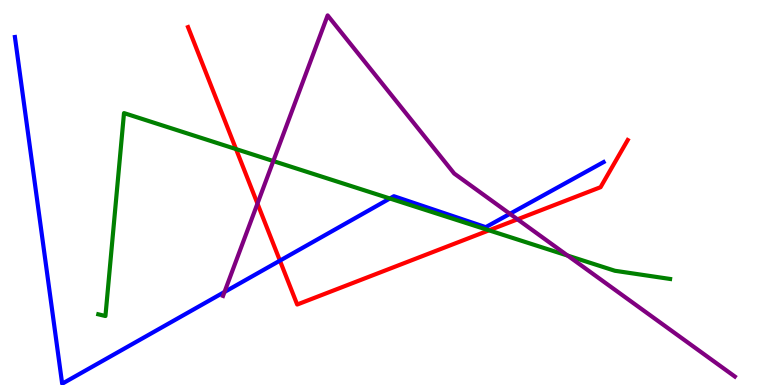[{'lines': ['blue', 'red'], 'intersections': [{'x': 3.61, 'y': 3.23}]}, {'lines': ['green', 'red'], 'intersections': [{'x': 3.05, 'y': 6.13}, {'x': 6.31, 'y': 4.02}]}, {'lines': ['purple', 'red'], 'intersections': [{'x': 3.32, 'y': 4.71}, {'x': 6.68, 'y': 4.3}]}, {'lines': ['blue', 'green'], 'intersections': [{'x': 5.03, 'y': 4.84}]}, {'lines': ['blue', 'purple'], 'intersections': [{'x': 2.9, 'y': 2.42}, {'x': 6.58, 'y': 4.45}]}, {'lines': ['green', 'purple'], 'intersections': [{'x': 3.53, 'y': 5.82}, {'x': 7.32, 'y': 3.36}]}]